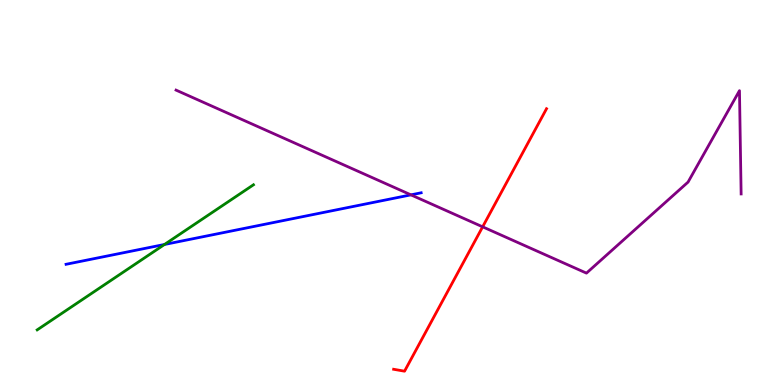[{'lines': ['blue', 'red'], 'intersections': []}, {'lines': ['green', 'red'], 'intersections': []}, {'lines': ['purple', 'red'], 'intersections': [{'x': 6.23, 'y': 4.11}]}, {'lines': ['blue', 'green'], 'intersections': [{'x': 2.12, 'y': 3.65}]}, {'lines': ['blue', 'purple'], 'intersections': [{'x': 5.3, 'y': 4.94}]}, {'lines': ['green', 'purple'], 'intersections': []}]